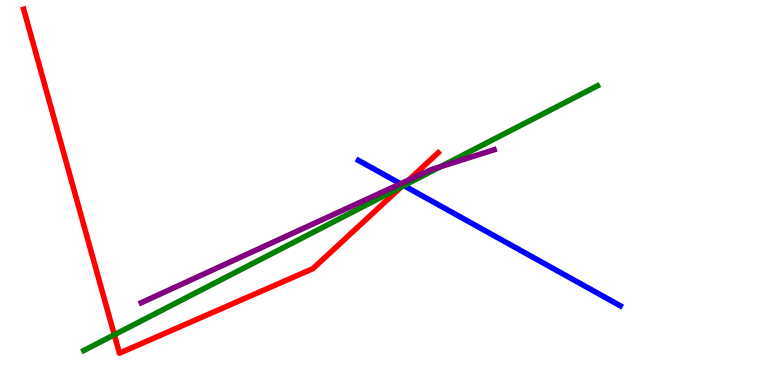[{'lines': ['blue', 'red'], 'intersections': [{'x': 5.2, 'y': 5.19}]}, {'lines': ['green', 'red'], 'intersections': [{'x': 1.48, 'y': 1.3}, {'x': 5.18, 'y': 5.14}]}, {'lines': ['purple', 'red'], 'intersections': [{'x': 5.27, 'y': 5.32}]}, {'lines': ['blue', 'green'], 'intersections': [{'x': 5.21, 'y': 5.18}]}, {'lines': ['blue', 'purple'], 'intersections': [{'x': 5.17, 'y': 5.23}]}, {'lines': ['green', 'purple'], 'intersections': [{'x': 5.68, 'y': 5.67}]}]